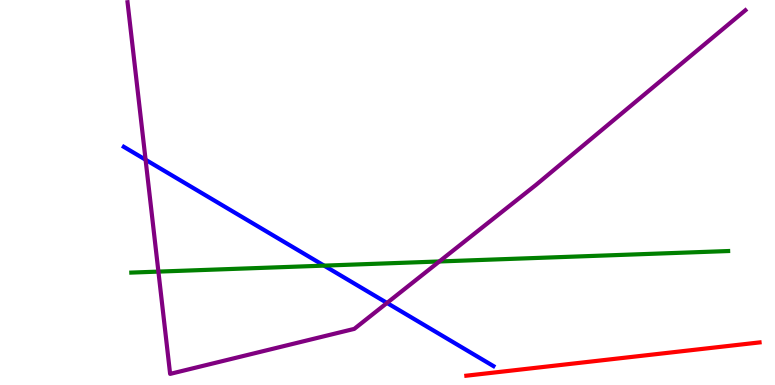[{'lines': ['blue', 'red'], 'intersections': []}, {'lines': ['green', 'red'], 'intersections': []}, {'lines': ['purple', 'red'], 'intersections': []}, {'lines': ['blue', 'green'], 'intersections': [{'x': 4.18, 'y': 3.1}]}, {'lines': ['blue', 'purple'], 'intersections': [{'x': 1.88, 'y': 5.85}, {'x': 4.99, 'y': 2.13}]}, {'lines': ['green', 'purple'], 'intersections': [{'x': 2.04, 'y': 2.95}, {'x': 5.67, 'y': 3.21}]}]